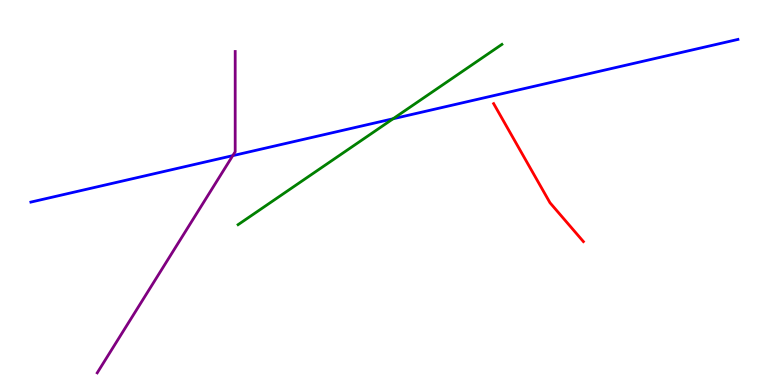[{'lines': ['blue', 'red'], 'intersections': []}, {'lines': ['green', 'red'], 'intersections': []}, {'lines': ['purple', 'red'], 'intersections': []}, {'lines': ['blue', 'green'], 'intersections': [{'x': 5.07, 'y': 6.92}]}, {'lines': ['blue', 'purple'], 'intersections': [{'x': 3.0, 'y': 5.96}]}, {'lines': ['green', 'purple'], 'intersections': []}]